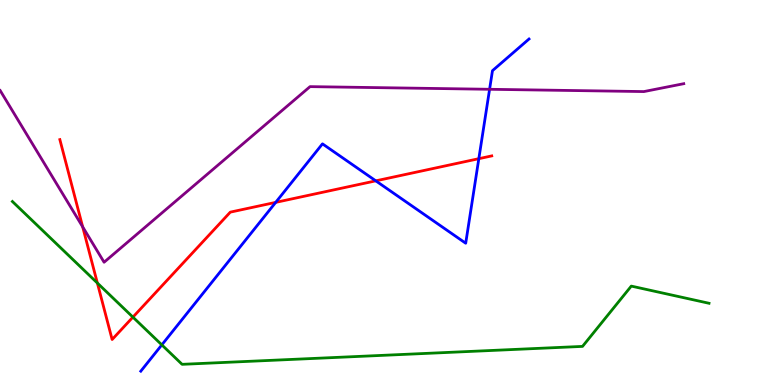[{'lines': ['blue', 'red'], 'intersections': [{'x': 3.56, 'y': 4.74}, {'x': 4.85, 'y': 5.3}, {'x': 6.18, 'y': 5.88}]}, {'lines': ['green', 'red'], 'intersections': [{'x': 1.26, 'y': 2.65}, {'x': 1.71, 'y': 1.76}]}, {'lines': ['purple', 'red'], 'intersections': [{'x': 1.07, 'y': 4.11}]}, {'lines': ['blue', 'green'], 'intersections': [{'x': 2.09, 'y': 1.04}]}, {'lines': ['blue', 'purple'], 'intersections': [{'x': 6.32, 'y': 7.68}]}, {'lines': ['green', 'purple'], 'intersections': []}]